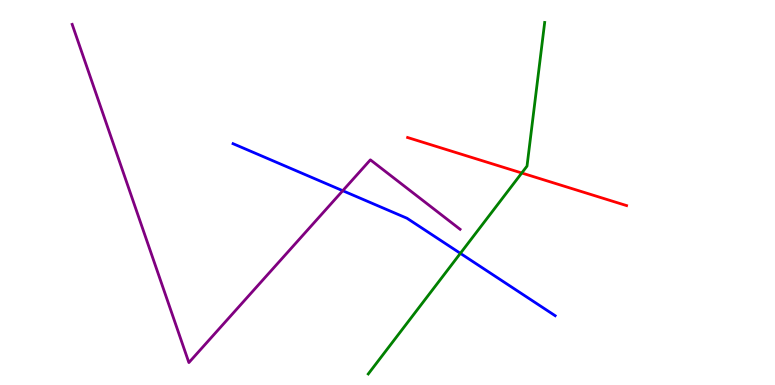[{'lines': ['blue', 'red'], 'intersections': []}, {'lines': ['green', 'red'], 'intersections': [{'x': 6.73, 'y': 5.51}]}, {'lines': ['purple', 'red'], 'intersections': []}, {'lines': ['blue', 'green'], 'intersections': [{'x': 5.94, 'y': 3.42}]}, {'lines': ['blue', 'purple'], 'intersections': [{'x': 4.42, 'y': 5.05}]}, {'lines': ['green', 'purple'], 'intersections': []}]